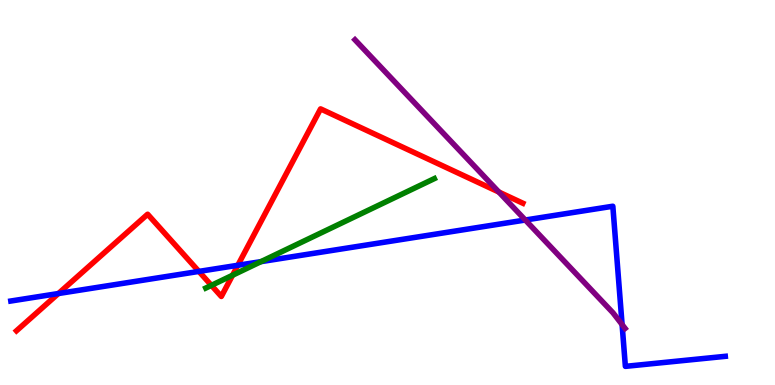[{'lines': ['blue', 'red'], 'intersections': [{'x': 0.754, 'y': 2.38}, {'x': 2.57, 'y': 2.95}, {'x': 3.07, 'y': 3.11}]}, {'lines': ['green', 'red'], 'intersections': [{'x': 2.73, 'y': 2.59}, {'x': 3.0, 'y': 2.85}]}, {'lines': ['purple', 'red'], 'intersections': [{'x': 6.44, 'y': 5.01}]}, {'lines': ['blue', 'green'], 'intersections': [{'x': 3.37, 'y': 3.2}]}, {'lines': ['blue', 'purple'], 'intersections': [{'x': 6.78, 'y': 4.29}, {'x': 8.03, 'y': 1.57}]}, {'lines': ['green', 'purple'], 'intersections': []}]